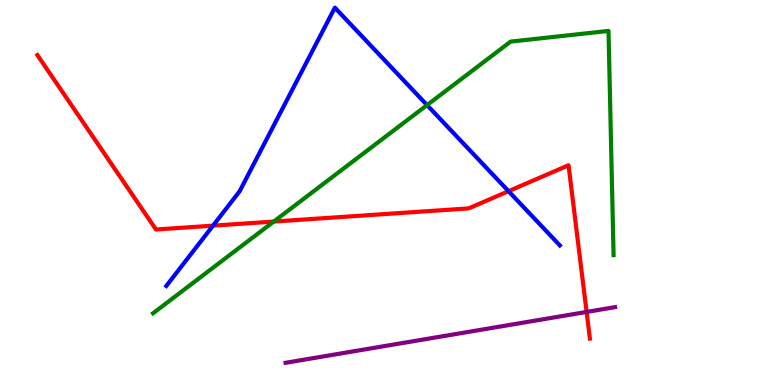[{'lines': ['blue', 'red'], 'intersections': [{'x': 2.75, 'y': 4.14}, {'x': 6.56, 'y': 5.03}]}, {'lines': ['green', 'red'], 'intersections': [{'x': 3.53, 'y': 4.25}]}, {'lines': ['purple', 'red'], 'intersections': [{'x': 7.57, 'y': 1.9}]}, {'lines': ['blue', 'green'], 'intersections': [{'x': 5.51, 'y': 7.27}]}, {'lines': ['blue', 'purple'], 'intersections': []}, {'lines': ['green', 'purple'], 'intersections': []}]